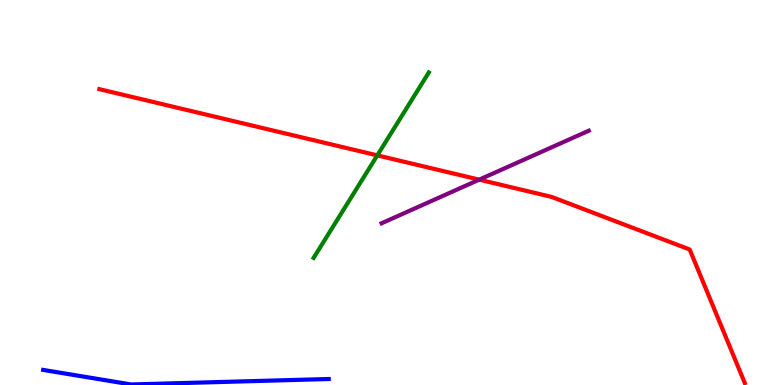[{'lines': ['blue', 'red'], 'intersections': []}, {'lines': ['green', 'red'], 'intersections': [{'x': 4.87, 'y': 5.96}]}, {'lines': ['purple', 'red'], 'intersections': [{'x': 6.18, 'y': 5.33}]}, {'lines': ['blue', 'green'], 'intersections': []}, {'lines': ['blue', 'purple'], 'intersections': []}, {'lines': ['green', 'purple'], 'intersections': []}]